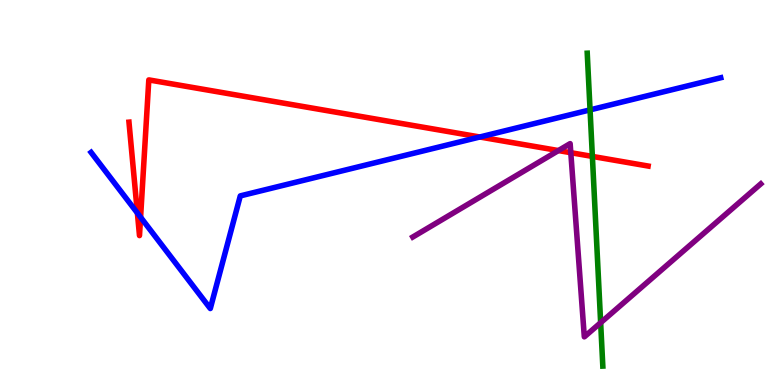[{'lines': ['blue', 'red'], 'intersections': [{'x': 1.77, 'y': 4.47}, {'x': 1.81, 'y': 4.36}, {'x': 6.19, 'y': 6.44}]}, {'lines': ['green', 'red'], 'intersections': [{'x': 7.64, 'y': 5.94}]}, {'lines': ['purple', 'red'], 'intersections': [{'x': 7.21, 'y': 6.09}, {'x': 7.37, 'y': 6.03}]}, {'lines': ['blue', 'green'], 'intersections': [{'x': 7.61, 'y': 7.15}]}, {'lines': ['blue', 'purple'], 'intersections': []}, {'lines': ['green', 'purple'], 'intersections': [{'x': 7.75, 'y': 1.62}]}]